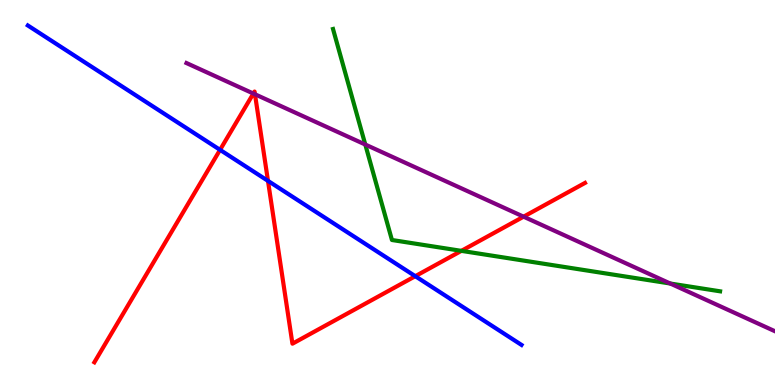[{'lines': ['blue', 'red'], 'intersections': [{'x': 2.84, 'y': 6.11}, {'x': 3.46, 'y': 5.3}, {'x': 5.36, 'y': 2.83}]}, {'lines': ['green', 'red'], 'intersections': [{'x': 5.95, 'y': 3.48}]}, {'lines': ['purple', 'red'], 'intersections': [{'x': 3.27, 'y': 7.57}, {'x': 3.29, 'y': 7.55}, {'x': 6.76, 'y': 4.37}]}, {'lines': ['blue', 'green'], 'intersections': []}, {'lines': ['blue', 'purple'], 'intersections': []}, {'lines': ['green', 'purple'], 'intersections': [{'x': 4.71, 'y': 6.25}, {'x': 8.65, 'y': 2.64}]}]